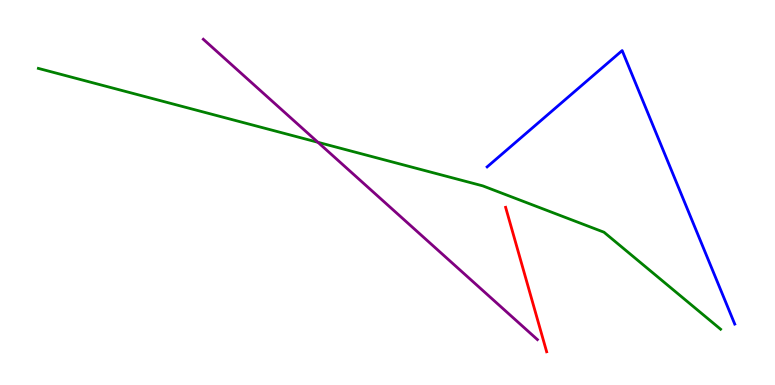[{'lines': ['blue', 'red'], 'intersections': []}, {'lines': ['green', 'red'], 'intersections': []}, {'lines': ['purple', 'red'], 'intersections': []}, {'lines': ['blue', 'green'], 'intersections': []}, {'lines': ['blue', 'purple'], 'intersections': []}, {'lines': ['green', 'purple'], 'intersections': [{'x': 4.1, 'y': 6.3}]}]